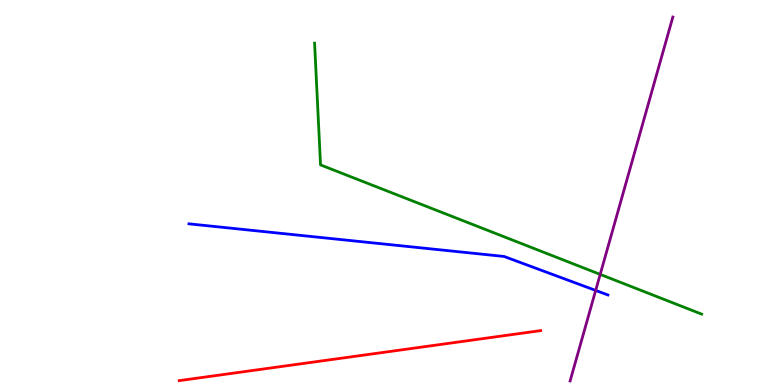[{'lines': ['blue', 'red'], 'intersections': []}, {'lines': ['green', 'red'], 'intersections': []}, {'lines': ['purple', 'red'], 'intersections': []}, {'lines': ['blue', 'green'], 'intersections': []}, {'lines': ['blue', 'purple'], 'intersections': [{'x': 7.69, 'y': 2.46}]}, {'lines': ['green', 'purple'], 'intersections': [{'x': 7.74, 'y': 2.87}]}]